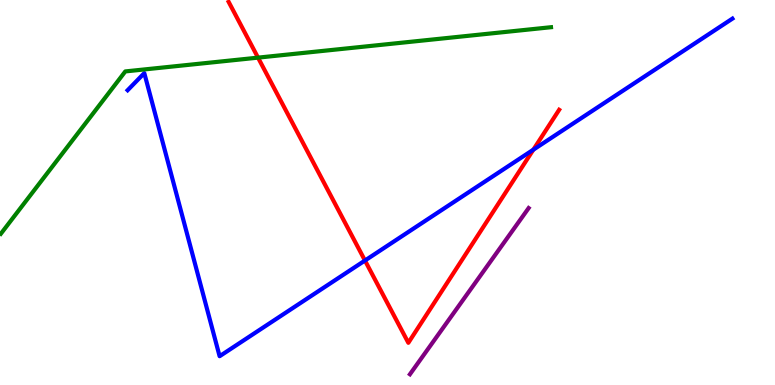[{'lines': ['blue', 'red'], 'intersections': [{'x': 4.71, 'y': 3.23}, {'x': 6.88, 'y': 6.11}]}, {'lines': ['green', 'red'], 'intersections': [{'x': 3.33, 'y': 8.5}]}, {'lines': ['purple', 'red'], 'intersections': []}, {'lines': ['blue', 'green'], 'intersections': []}, {'lines': ['blue', 'purple'], 'intersections': []}, {'lines': ['green', 'purple'], 'intersections': []}]